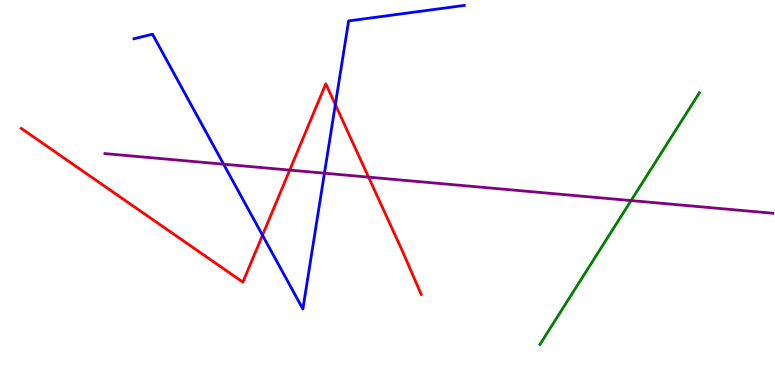[{'lines': ['blue', 'red'], 'intersections': [{'x': 3.39, 'y': 3.89}, {'x': 4.33, 'y': 7.28}]}, {'lines': ['green', 'red'], 'intersections': []}, {'lines': ['purple', 'red'], 'intersections': [{'x': 3.74, 'y': 5.58}, {'x': 4.76, 'y': 5.4}]}, {'lines': ['blue', 'green'], 'intersections': []}, {'lines': ['blue', 'purple'], 'intersections': [{'x': 2.89, 'y': 5.74}, {'x': 4.19, 'y': 5.5}]}, {'lines': ['green', 'purple'], 'intersections': [{'x': 8.14, 'y': 4.79}]}]